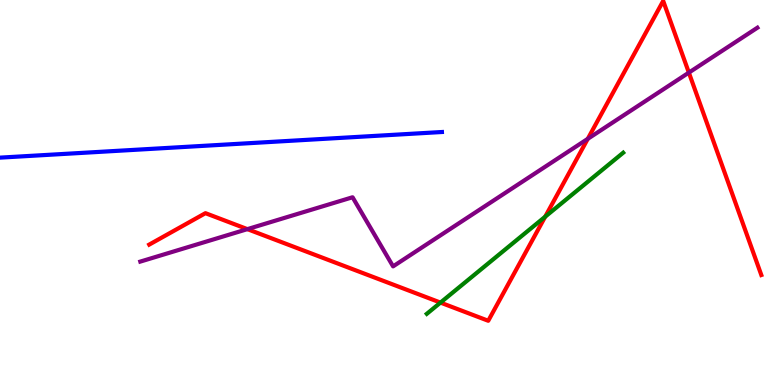[{'lines': ['blue', 'red'], 'intersections': []}, {'lines': ['green', 'red'], 'intersections': [{'x': 5.68, 'y': 2.14}, {'x': 7.03, 'y': 4.37}]}, {'lines': ['purple', 'red'], 'intersections': [{'x': 3.19, 'y': 4.05}, {'x': 7.58, 'y': 6.39}, {'x': 8.89, 'y': 8.11}]}, {'lines': ['blue', 'green'], 'intersections': []}, {'lines': ['blue', 'purple'], 'intersections': []}, {'lines': ['green', 'purple'], 'intersections': []}]